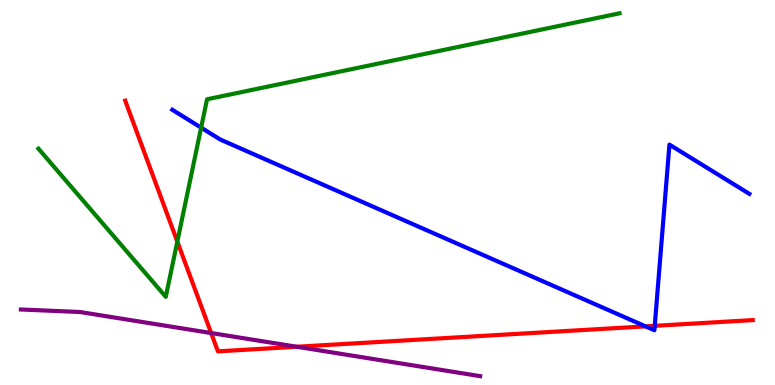[{'lines': ['blue', 'red'], 'intersections': [{'x': 8.33, 'y': 1.52}, {'x': 8.45, 'y': 1.54}]}, {'lines': ['green', 'red'], 'intersections': [{'x': 2.29, 'y': 3.73}]}, {'lines': ['purple', 'red'], 'intersections': [{'x': 2.72, 'y': 1.35}, {'x': 3.83, 'y': 0.993}]}, {'lines': ['blue', 'green'], 'intersections': [{'x': 2.6, 'y': 6.68}]}, {'lines': ['blue', 'purple'], 'intersections': []}, {'lines': ['green', 'purple'], 'intersections': []}]